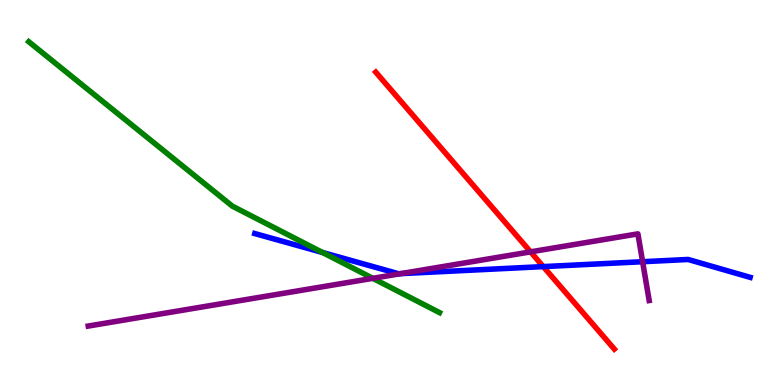[{'lines': ['blue', 'red'], 'intersections': [{'x': 7.01, 'y': 3.08}]}, {'lines': ['green', 'red'], 'intersections': []}, {'lines': ['purple', 'red'], 'intersections': [{'x': 6.85, 'y': 3.46}]}, {'lines': ['blue', 'green'], 'intersections': [{'x': 4.16, 'y': 3.44}]}, {'lines': ['blue', 'purple'], 'intersections': [{'x': 5.17, 'y': 2.89}, {'x': 8.29, 'y': 3.2}]}, {'lines': ['green', 'purple'], 'intersections': [{'x': 4.81, 'y': 2.77}]}]